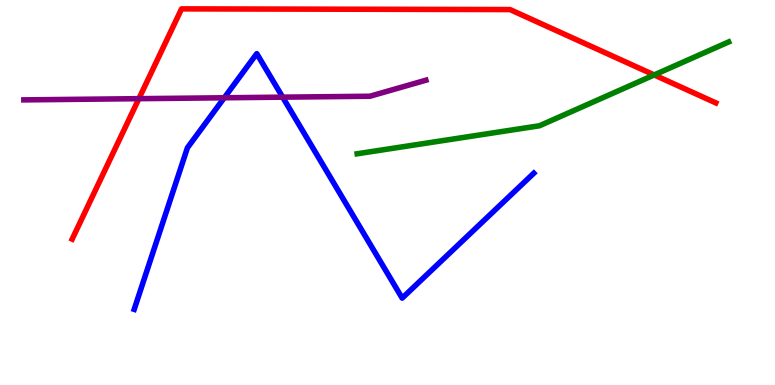[{'lines': ['blue', 'red'], 'intersections': []}, {'lines': ['green', 'red'], 'intersections': [{'x': 8.44, 'y': 8.05}]}, {'lines': ['purple', 'red'], 'intersections': [{'x': 1.79, 'y': 7.44}]}, {'lines': ['blue', 'green'], 'intersections': []}, {'lines': ['blue', 'purple'], 'intersections': [{'x': 2.89, 'y': 7.46}, {'x': 3.65, 'y': 7.48}]}, {'lines': ['green', 'purple'], 'intersections': []}]